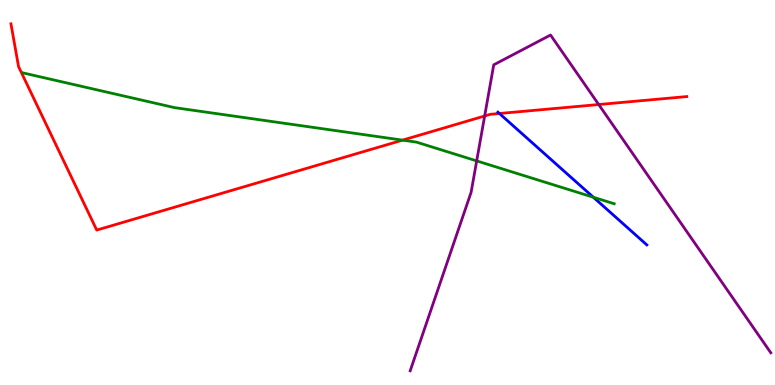[{'lines': ['blue', 'red'], 'intersections': [{'x': 6.44, 'y': 7.05}]}, {'lines': ['green', 'red'], 'intersections': [{'x': 5.19, 'y': 6.36}]}, {'lines': ['purple', 'red'], 'intersections': [{'x': 6.25, 'y': 6.99}, {'x': 7.73, 'y': 7.28}]}, {'lines': ['blue', 'green'], 'intersections': [{'x': 7.66, 'y': 4.88}]}, {'lines': ['blue', 'purple'], 'intersections': []}, {'lines': ['green', 'purple'], 'intersections': [{'x': 6.15, 'y': 5.82}]}]